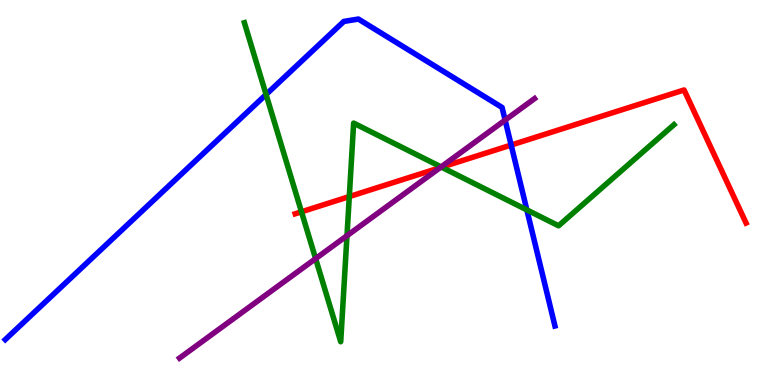[{'lines': ['blue', 'red'], 'intersections': [{'x': 6.6, 'y': 6.23}]}, {'lines': ['green', 'red'], 'intersections': [{'x': 3.89, 'y': 4.5}, {'x': 4.51, 'y': 4.89}, {'x': 5.7, 'y': 5.66}]}, {'lines': ['purple', 'red'], 'intersections': [{'x': 5.68, 'y': 5.64}]}, {'lines': ['blue', 'green'], 'intersections': [{'x': 3.43, 'y': 7.55}, {'x': 6.8, 'y': 4.55}]}, {'lines': ['blue', 'purple'], 'intersections': [{'x': 6.52, 'y': 6.88}]}, {'lines': ['green', 'purple'], 'intersections': [{'x': 4.07, 'y': 3.28}, {'x': 4.48, 'y': 3.88}, {'x': 5.69, 'y': 5.66}]}]